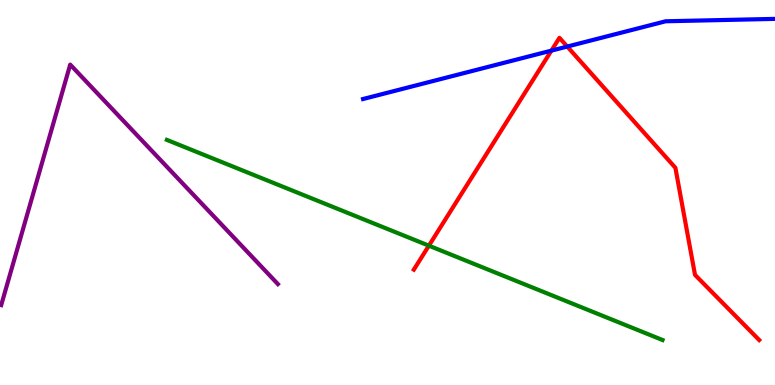[{'lines': ['blue', 'red'], 'intersections': [{'x': 7.11, 'y': 8.68}, {'x': 7.32, 'y': 8.79}]}, {'lines': ['green', 'red'], 'intersections': [{'x': 5.53, 'y': 3.62}]}, {'lines': ['purple', 'red'], 'intersections': []}, {'lines': ['blue', 'green'], 'intersections': []}, {'lines': ['blue', 'purple'], 'intersections': []}, {'lines': ['green', 'purple'], 'intersections': []}]